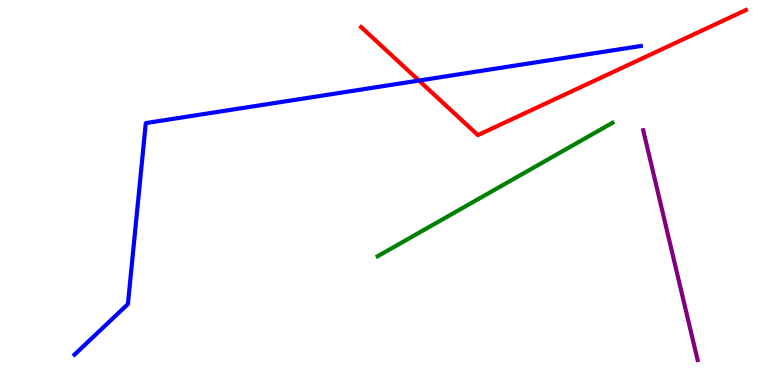[{'lines': ['blue', 'red'], 'intersections': [{'x': 5.41, 'y': 7.91}]}, {'lines': ['green', 'red'], 'intersections': []}, {'lines': ['purple', 'red'], 'intersections': []}, {'lines': ['blue', 'green'], 'intersections': []}, {'lines': ['blue', 'purple'], 'intersections': []}, {'lines': ['green', 'purple'], 'intersections': []}]